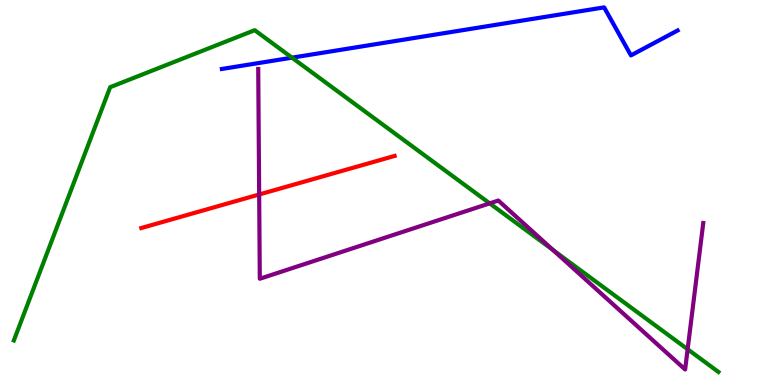[{'lines': ['blue', 'red'], 'intersections': []}, {'lines': ['green', 'red'], 'intersections': []}, {'lines': ['purple', 'red'], 'intersections': [{'x': 3.34, 'y': 4.95}]}, {'lines': ['blue', 'green'], 'intersections': [{'x': 3.77, 'y': 8.5}]}, {'lines': ['blue', 'purple'], 'intersections': []}, {'lines': ['green', 'purple'], 'intersections': [{'x': 6.32, 'y': 4.72}, {'x': 7.14, 'y': 3.5}, {'x': 8.87, 'y': 0.928}]}]